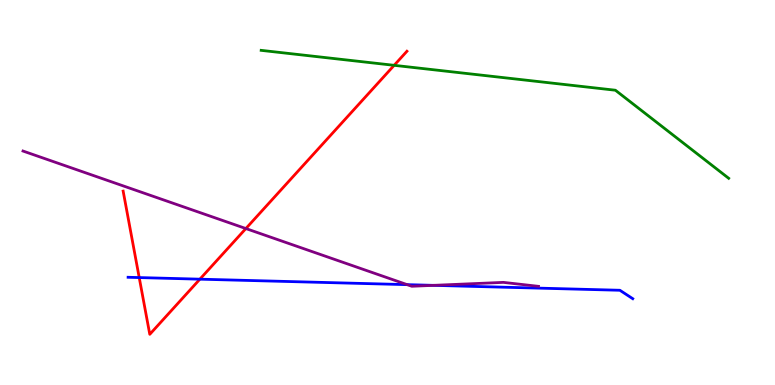[{'lines': ['blue', 'red'], 'intersections': [{'x': 1.8, 'y': 2.79}, {'x': 2.58, 'y': 2.75}]}, {'lines': ['green', 'red'], 'intersections': [{'x': 5.09, 'y': 8.3}]}, {'lines': ['purple', 'red'], 'intersections': [{'x': 3.17, 'y': 4.06}]}, {'lines': ['blue', 'green'], 'intersections': []}, {'lines': ['blue', 'purple'], 'intersections': [{'x': 5.25, 'y': 2.61}, {'x': 5.59, 'y': 2.59}]}, {'lines': ['green', 'purple'], 'intersections': []}]